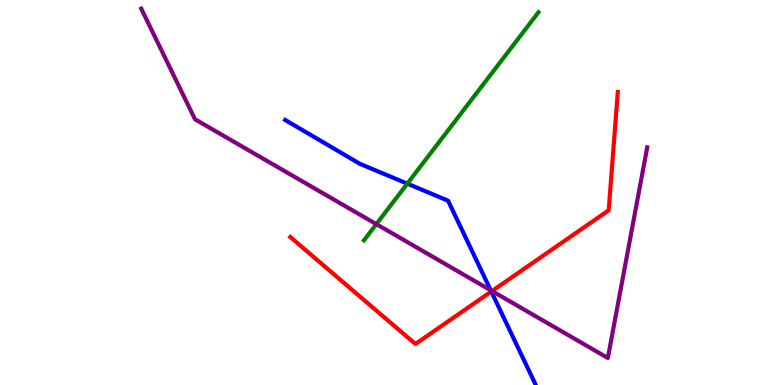[{'lines': ['blue', 'red'], 'intersections': [{'x': 6.34, 'y': 2.43}]}, {'lines': ['green', 'red'], 'intersections': []}, {'lines': ['purple', 'red'], 'intersections': [{'x': 6.35, 'y': 2.44}]}, {'lines': ['blue', 'green'], 'intersections': [{'x': 5.26, 'y': 5.23}]}, {'lines': ['blue', 'purple'], 'intersections': [{'x': 6.33, 'y': 2.46}]}, {'lines': ['green', 'purple'], 'intersections': [{'x': 4.86, 'y': 4.18}]}]